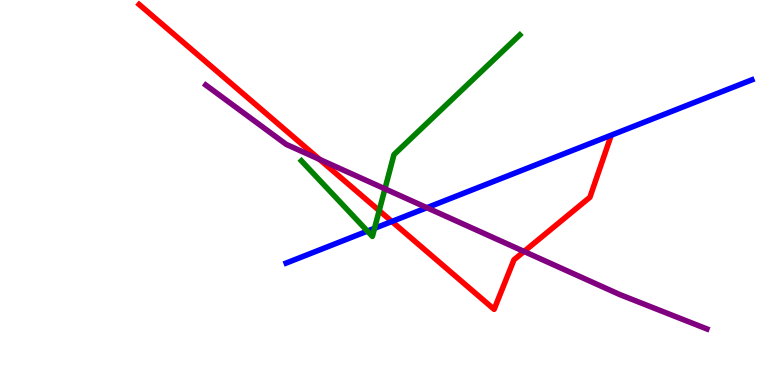[{'lines': ['blue', 'red'], 'intersections': [{'x': 5.06, 'y': 4.25}]}, {'lines': ['green', 'red'], 'intersections': [{'x': 4.89, 'y': 4.53}]}, {'lines': ['purple', 'red'], 'intersections': [{'x': 4.12, 'y': 5.86}, {'x': 6.76, 'y': 3.47}]}, {'lines': ['blue', 'green'], 'intersections': [{'x': 4.74, 'y': 4.0}, {'x': 4.83, 'y': 4.07}]}, {'lines': ['blue', 'purple'], 'intersections': [{'x': 5.51, 'y': 4.6}]}, {'lines': ['green', 'purple'], 'intersections': [{'x': 4.97, 'y': 5.1}]}]